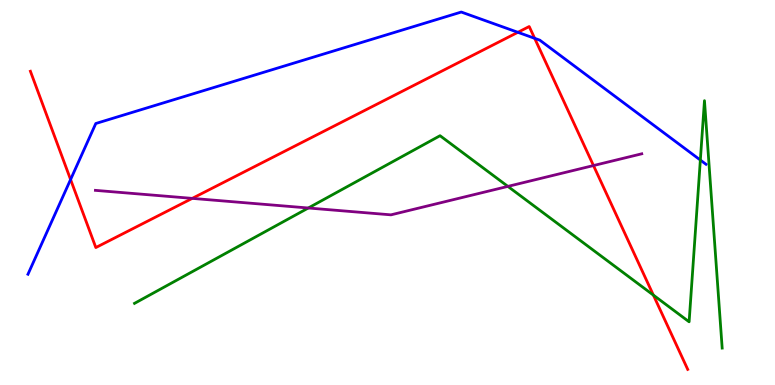[{'lines': ['blue', 'red'], 'intersections': [{'x': 0.911, 'y': 5.34}, {'x': 6.68, 'y': 9.16}, {'x': 6.9, 'y': 9.0}]}, {'lines': ['green', 'red'], 'intersections': [{'x': 8.43, 'y': 2.34}]}, {'lines': ['purple', 'red'], 'intersections': [{'x': 2.48, 'y': 4.85}, {'x': 7.66, 'y': 5.7}]}, {'lines': ['blue', 'green'], 'intersections': [{'x': 9.04, 'y': 5.84}]}, {'lines': ['blue', 'purple'], 'intersections': []}, {'lines': ['green', 'purple'], 'intersections': [{'x': 3.98, 'y': 4.6}, {'x': 6.55, 'y': 5.16}]}]